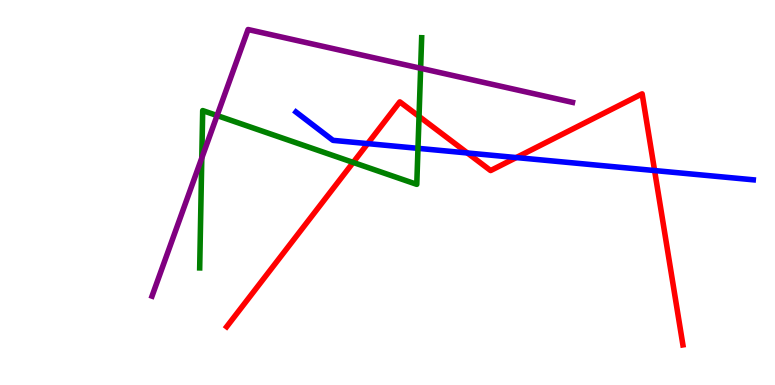[{'lines': ['blue', 'red'], 'intersections': [{'x': 4.74, 'y': 6.27}, {'x': 6.03, 'y': 6.03}, {'x': 6.66, 'y': 5.91}, {'x': 8.45, 'y': 5.57}]}, {'lines': ['green', 'red'], 'intersections': [{'x': 4.56, 'y': 5.78}, {'x': 5.41, 'y': 6.98}]}, {'lines': ['purple', 'red'], 'intersections': []}, {'lines': ['blue', 'green'], 'intersections': [{'x': 5.39, 'y': 6.15}]}, {'lines': ['blue', 'purple'], 'intersections': []}, {'lines': ['green', 'purple'], 'intersections': [{'x': 2.6, 'y': 5.9}, {'x': 2.8, 'y': 7.0}, {'x': 5.43, 'y': 8.23}]}]